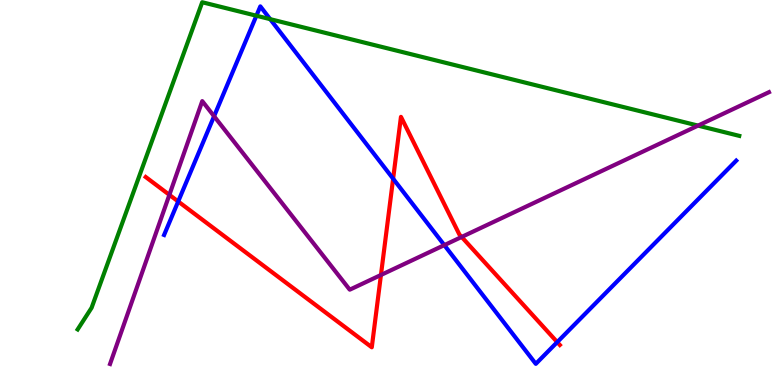[{'lines': ['blue', 'red'], 'intersections': [{'x': 2.3, 'y': 4.77}, {'x': 5.07, 'y': 5.36}, {'x': 7.19, 'y': 1.11}]}, {'lines': ['green', 'red'], 'intersections': []}, {'lines': ['purple', 'red'], 'intersections': [{'x': 2.19, 'y': 4.94}, {'x': 4.92, 'y': 2.86}, {'x': 5.96, 'y': 3.85}]}, {'lines': ['blue', 'green'], 'intersections': [{'x': 3.31, 'y': 9.59}, {'x': 3.49, 'y': 9.5}]}, {'lines': ['blue', 'purple'], 'intersections': [{'x': 2.76, 'y': 6.98}, {'x': 5.73, 'y': 3.63}]}, {'lines': ['green', 'purple'], 'intersections': [{'x': 9.01, 'y': 6.74}]}]